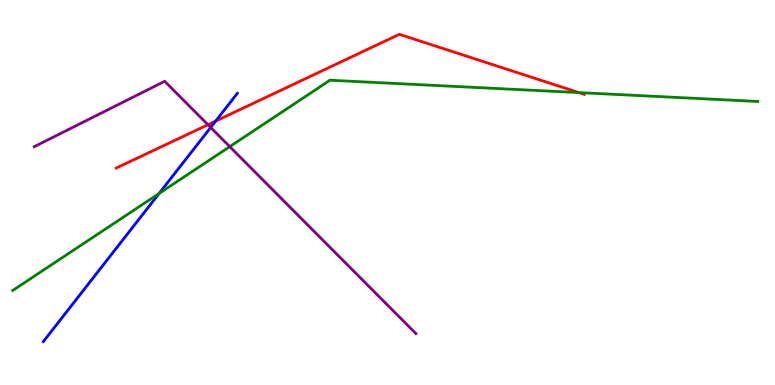[{'lines': ['blue', 'red'], 'intersections': [{'x': 2.78, 'y': 6.85}]}, {'lines': ['green', 'red'], 'intersections': [{'x': 7.47, 'y': 7.6}]}, {'lines': ['purple', 'red'], 'intersections': [{'x': 2.68, 'y': 6.76}]}, {'lines': ['blue', 'green'], 'intersections': [{'x': 2.05, 'y': 4.97}]}, {'lines': ['blue', 'purple'], 'intersections': [{'x': 2.72, 'y': 6.69}]}, {'lines': ['green', 'purple'], 'intersections': [{'x': 2.96, 'y': 6.19}]}]